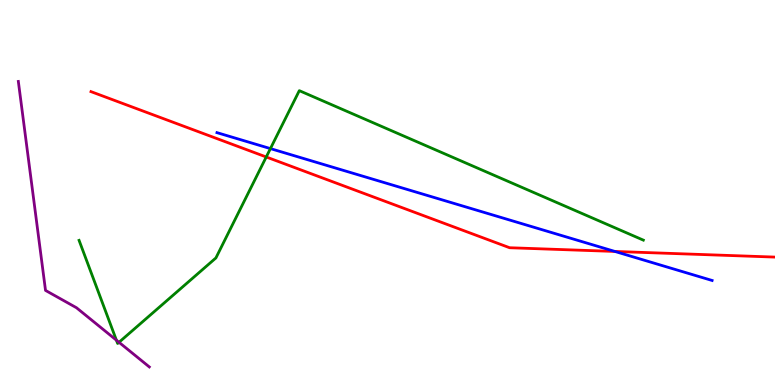[{'lines': ['blue', 'red'], 'intersections': [{'x': 7.93, 'y': 3.47}]}, {'lines': ['green', 'red'], 'intersections': [{'x': 3.44, 'y': 5.92}]}, {'lines': ['purple', 'red'], 'intersections': []}, {'lines': ['blue', 'green'], 'intersections': [{'x': 3.49, 'y': 6.14}]}, {'lines': ['blue', 'purple'], 'intersections': []}, {'lines': ['green', 'purple'], 'intersections': [{'x': 1.5, 'y': 1.16}, {'x': 1.54, 'y': 1.11}]}]